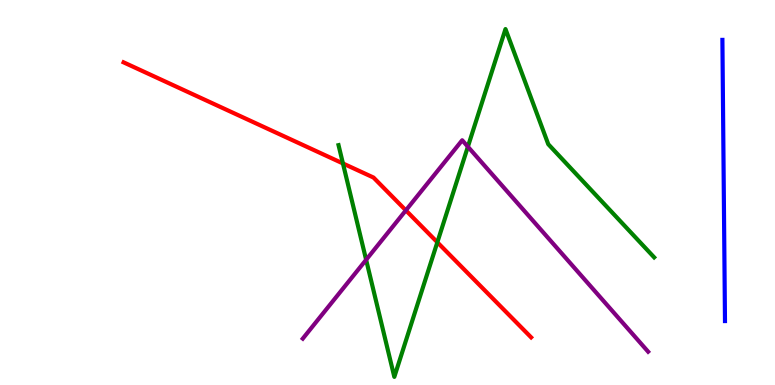[{'lines': ['blue', 'red'], 'intersections': []}, {'lines': ['green', 'red'], 'intersections': [{'x': 4.43, 'y': 5.75}, {'x': 5.64, 'y': 3.71}]}, {'lines': ['purple', 'red'], 'intersections': [{'x': 5.24, 'y': 4.54}]}, {'lines': ['blue', 'green'], 'intersections': []}, {'lines': ['blue', 'purple'], 'intersections': []}, {'lines': ['green', 'purple'], 'intersections': [{'x': 4.72, 'y': 3.25}, {'x': 6.04, 'y': 6.19}]}]